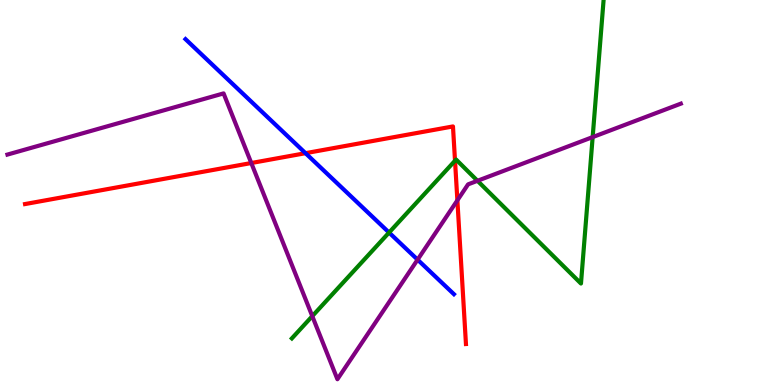[{'lines': ['blue', 'red'], 'intersections': [{'x': 3.94, 'y': 6.02}]}, {'lines': ['green', 'red'], 'intersections': [{'x': 5.87, 'y': 5.83}]}, {'lines': ['purple', 'red'], 'intersections': [{'x': 3.24, 'y': 5.77}, {'x': 5.9, 'y': 4.8}]}, {'lines': ['blue', 'green'], 'intersections': [{'x': 5.02, 'y': 3.96}]}, {'lines': ['blue', 'purple'], 'intersections': [{'x': 5.39, 'y': 3.26}]}, {'lines': ['green', 'purple'], 'intersections': [{'x': 4.03, 'y': 1.79}, {'x': 6.16, 'y': 5.3}, {'x': 7.65, 'y': 6.44}]}]